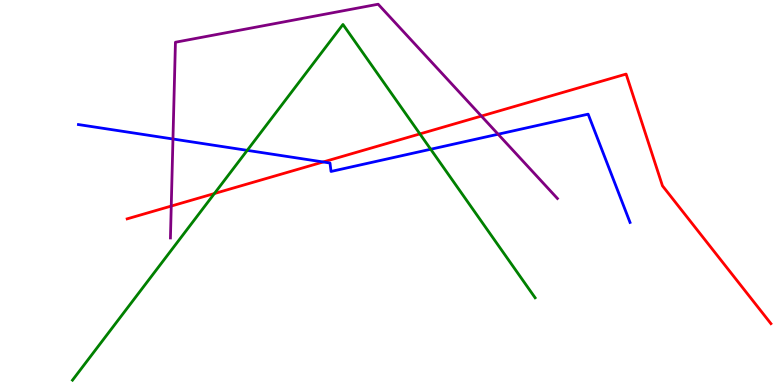[{'lines': ['blue', 'red'], 'intersections': [{'x': 4.17, 'y': 5.79}]}, {'lines': ['green', 'red'], 'intersections': [{'x': 2.77, 'y': 4.97}, {'x': 5.42, 'y': 6.52}]}, {'lines': ['purple', 'red'], 'intersections': [{'x': 2.21, 'y': 4.65}, {'x': 6.21, 'y': 6.99}]}, {'lines': ['blue', 'green'], 'intersections': [{'x': 3.19, 'y': 6.09}, {'x': 5.56, 'y': 6.12}]}, {'lines': ['blue', 'purple'], 'intersections': [{'x': 2.23, 'y': 6.39}, {'x': 6.43, 'y': 6.51}]}, {'lines': ['green', 'purple'], 'intersections': []}]